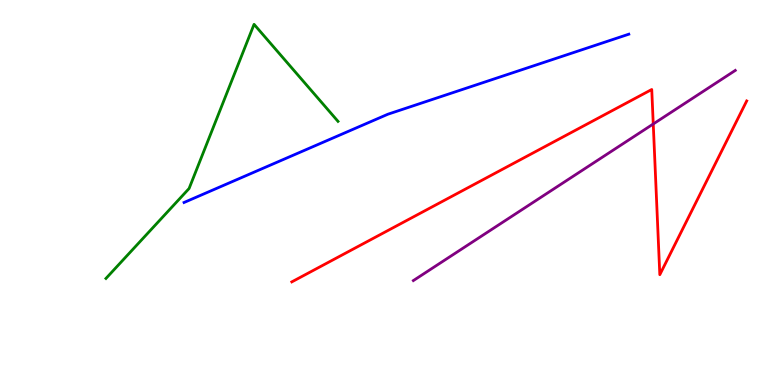[{'lines': ['blue', 'red'], 'intersections': []}, {'lines': ['green', 'red'], 'intersections': []}, {'lines': ['purple', 'red'], 'intersections': [{'x': 8.43, 'y': 6.78}]}, {'lines': ['blue', 'green'], 'intersections': []}, {'lines': ['blue', 'purple'], 'intersections': []}, {'lines': ['green', 'purple'], 'intersections': []}]